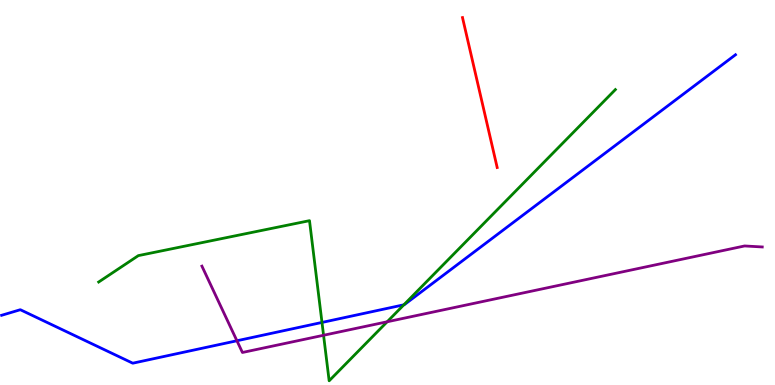[{'lines': ['blue', 'red'], 'intersections': []}, {'lines': ['green', 'red'], 'intersections': []}, {'lines': ['purple', 'red'], 'intersections': []}, {'lines': ['blue', 'green'], 'intersections': [{'x': 4.15, 'y': 1.62}, {'x': 5.21, 'y': 2.08}]}, {'lines': ['blue', 'purple'], 'intersections': [{'x': 3.06, 'y': 1.15}]}, {'lines': ['green', 'purple'], 'intersections': [{'x': 4.17, 'y': 1.29}, {'x': 5.0, 'y': 1.64}]}]